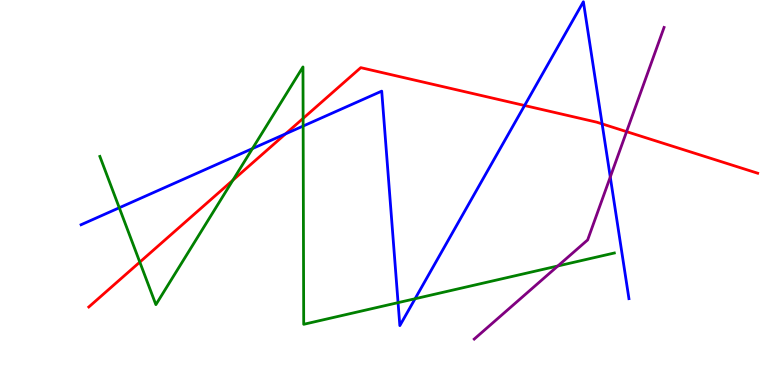[{'lines': ['blue', 'red'], 'intersections': [{'x': 3.68, 'y': 6.52}, {'x': 6.77, 'y': 7.26}, {'x': 7.77, 'y': 6.78}]}, {'lines': ['green', 'red'], 'intersections': [{'x': 1.8, 'y': 3.19}, {'x': 3.01, 'y': 5.32}, {'x': 3.91, 'y': 6.92}]}, {'lines': ['purple', 'red'], 'intersections': [{'x': 8.08, 'y': 6.58}]}, {'lines': ['blue', 'green'], 'intersections': [{'x': 1.54, 'y': 4.6}, {'x': 3.26, 'y': 6.14}, {'x': 3.91, 'y': 6.73}, {'x': 5.14, 'y': 2.14}, {'x': 5.36, 'y': 2.24}]}, {'lines': ['blue', 'purple'], 'intersections': [{'x': 7.87, 'y': 5.4}]}, {'lines': ['green', 'purple'], 'intersections': [{'x': 7.2, 'y': 3.09}]}]